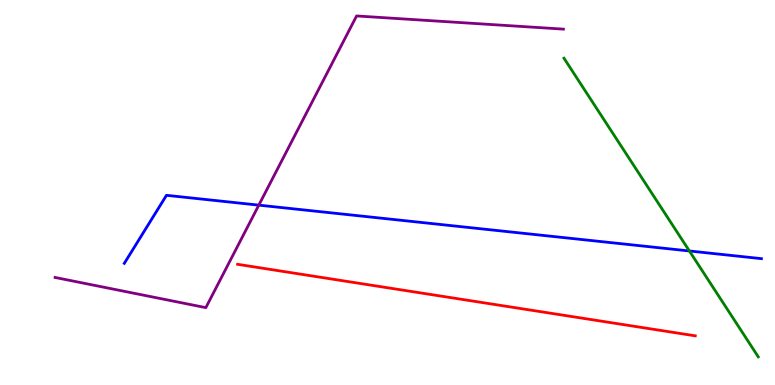[{'lines': ['blue', 'red'], 'intersections': []}, {'lines': ['green', 'red'], 'intersections': []}, {'lines': ['purple', 'red'], 'intersections': []}, {'lines': ['blue', 'green'], 'intersections': [{'x': 8.9, 'y': 3.48}]}, {'lines': ['blue', 'purple'], 'intersections': [{'x': 3.34, 'y': 4.67}]}, {'lines': ['green', 'purple'], 'intersections': []}]